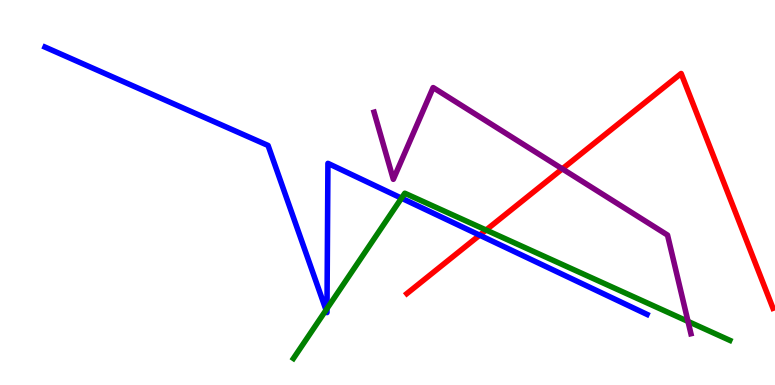[{'lines': ['blue', 'red'], 'intersections': [{'x': 6.19, 'y': 3.89}]}, {'lines': ['green', 'red'], 'intersections': [{'x': 6.27, 'y': 4.03}]}, {'lines': ['purple', 'red'], 'intersections': [{'x': 7.26, 'y': 5.61}]}, {'lines': ['blue', 'green'], 'intersections': [{'x': 4.21, 'y': 1.95}, {'x': 4.22, 'y': 1.98}, {'x': 5.18, 'y': 4.85}]}, {'lines': ['blue', 'purple'], 'intersections': []}, {'lines': ['green', 'purple'], 'intersections': [{'x': 8.88, 'y': 1.65}]}]